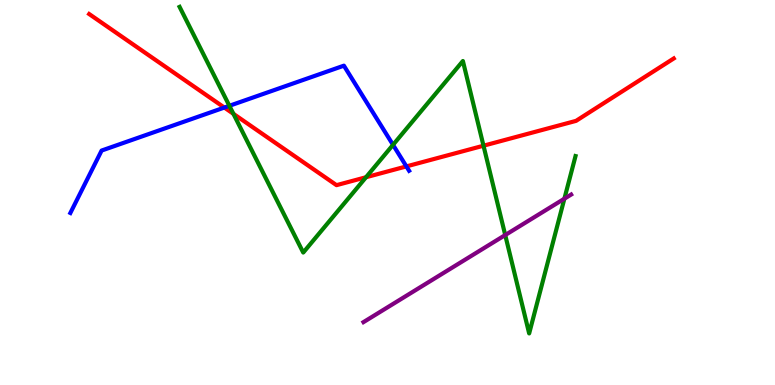[{'lines': ['blue', 'red'], 'intersections': [{'x': 2.89, 'y': 7.21}, {'x': 5.24, 'y': 5.68}]}, {'lines': ['green', 'red'], 'intersections': [{'x': 3.01, 'y': 7.04}, {'x': 4.72, 'y': 5.4}, {'x': 6.24, 'y': 6.22}]}, {'lines': ['purple', 'red'], 'intersections': []}, {'lines': ['blue', 'green'], 'intersections': [{'x': 2.96, 'y': 7.25}, {'x': 5.07, 'y': 6.24}]}, {'lines': ['blue', 'purple'], 'intersections': []}, {'lines': ['green', 'purple'], 'intersections': [{'x': 6.52, 'y': 3.89}, {'x': 7.28, 'y': 4.84}]}]